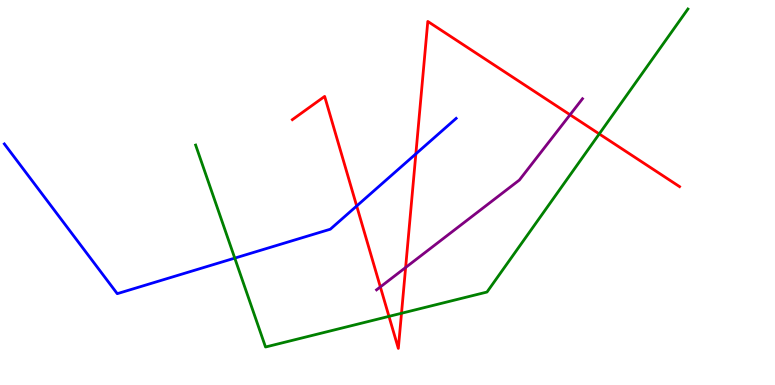[{'lines': ['blue', 'red'], 'intersections': [{'x': 4.6, 'y': 4.65}, {'x': 5.37, 'y': 6.0}]}, {'lines': ['green', 'red'], 'intersections': [{'x': 5.02, 'y': 1.78}, {'x': 5.18, 'y': 1.86}, {'x': 7.73, 'y': 6.52}]}, {'lines': ['purple', 'red'], 'intersections': [{'x': 4.91, 'y': 2.55}, {'x': 5.23, 'y': 3.05}, {'x': 7.36, 'y': 7.02}]}, {'lines': ['blue', 'green'], 'intersections': [{'x': 3.03, 'y': 3.3}]}, {'lines': ['blue', 'purple'], 'intersections': []}, {'lines': ['green', 'purple'], 'intersections': []}]